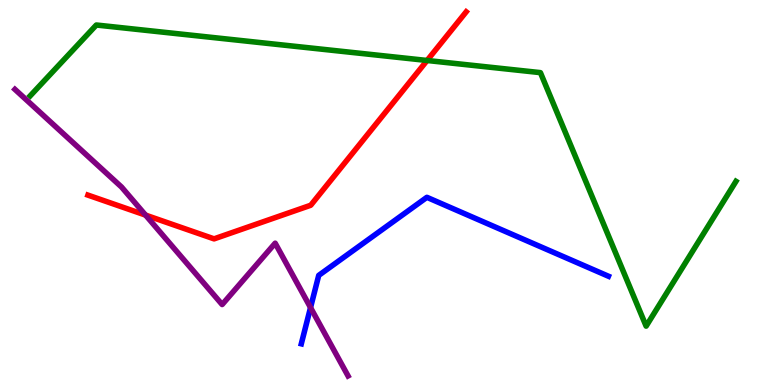[{'lines': ['blue', 'red'], 'intersections': []}, {'lines': ['green', 'red'], 'intersections': [{'x': 5.51, 'y': 8.43}]}, {'lines': ['purple', 'red'], 'intersections': [{'x': 1.88, 'y': 4.41}]}, {'lines': ['blue', 'green'], 'intersections': []}, {'lines': ['blue', 'purple'], 'intersections': [{'x': 4.01, 'y': 2.01}]}, {'lines': ['green', 'purple'], 'intersections': []}]